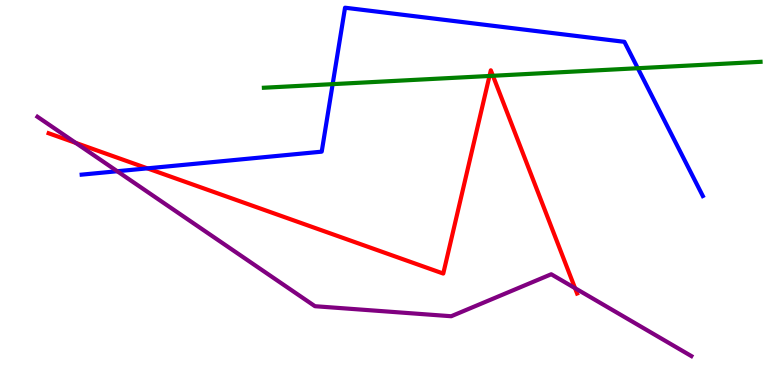[{'lines': ['blue', 'red'], 'intersections': [{'x': 1.9, 'y': 5.63}]}, {'lines': ['green', 'red'], 'intersections': [{'x': 6.32, 'y': 8.03}, {'x': 6.36, 'y': 8.03}]}, {'lines': ['purple', 'red'], 'intersections': [{'x': 0.977, 'y': 6.29}, {'x': 7.42, 'y': 2.52}]}, {'lines': ['blue', 'green'], 'intersections': [{'x': 4.29, 'y': 7.81}, {'x': 8.23, 'y': 8.23}]}, {'lines': ['blue', 'purple'], 'intersections': [{'x': 1.51, 'y': 5.55}]}, {'lines': ['green', 'purple'], 'intersections': []}]